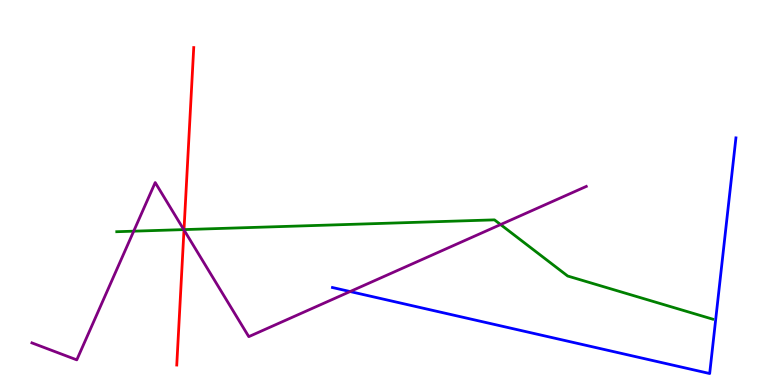[{'lines': ['blue', 'red'], 'intersections': []}, {'lines': ['green', 'red'], 'intersections': [{'x': 2.37, 'y': 4.04}]}, {'lines': ['purple', 'red'], 'intersections': [{'x': 2.37, 'y': 4.03}]}, {'lines': ['blue', 'green'], 'intersections': []}, {'lines': ['blue', 'purple'], 'intersections': [{'x': 4.52, 'y': 2.43}]}, {'lines': ['green', 'purple'], 'intersections': [{'x': 1.73, 'y': 4.0}, {'x': 2.37, 'y': 4.04}, {'x': 6.46, 'y': 4.17}]}]